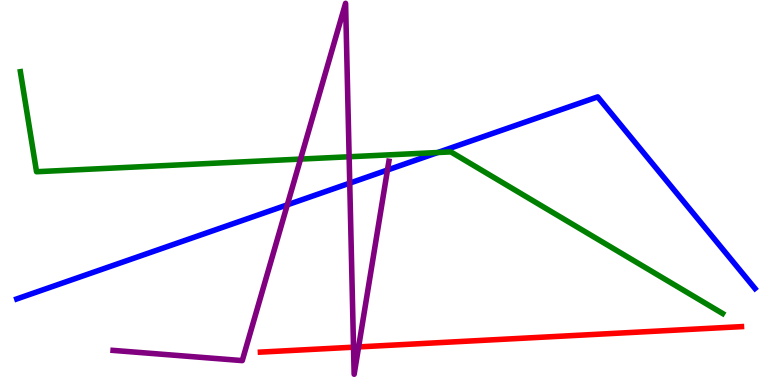[{'lines': ['blue', 'red'], 'intersections': []}, {'lines': ['green', 'red'], 'intersections': []}, {'lines': ['purple', 'red'], 'intersections': [{'x': 4.56, 'y': 0.982}, {'x': 4.63, 'y': 0.989}]}, {'lines': ['blue', 'green'], 'intersections': [{'x': 5.65, 'y': 6.04}]}, {'lines': ['blue', 'purple'], 'intersections': [{'x': 3.71, 'y': 4.68}, {'x': 4.51, 'y': 5.24}, {'x': 5.0, 'y': 5.58}]}, {'lines': ['green', 'purple'], 'intersections': [{'x': 3.88, 'y': 5.87}, {'x': 4.5, 'y': 5.93}]}]